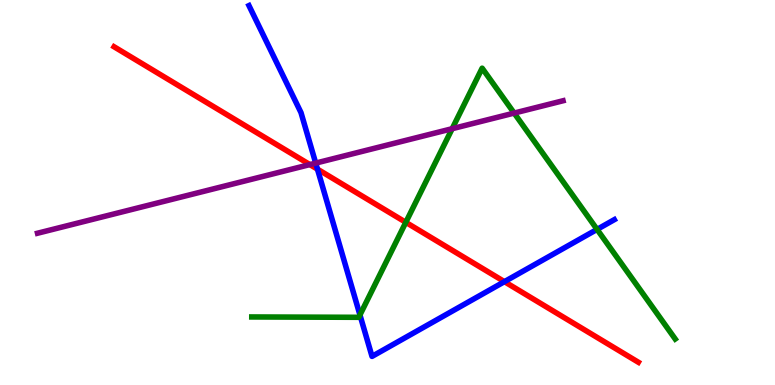[{'lines': ['blue', 'red'], 'intersections': [{'x': 4.1, 'y': 5.61}, {'x': 6.51, 'y': 2.68}]}, {'lines': ['green', 'red'], 'intersections': [{'x': 5.24, 'y': 4.23}]}, {'lines': ['purple', 'red'], 'intersections': [{'x': 4.0, 'y': 5.73}]}, {'lines': ['blue', 'green'], 'intersections': [{'x': 4.64, 'y': 1.82}, {'x': 7.7, 'y': 4.04}]}, {'lines': ['blue', 'purple'], 'intersections': [{'x': 4.07, 'y': 5.76}]}, {'lines': ['green', 'purple'], 'intersections': [{'x': 5.83, 'y': 6.66}, {'x': 6.63, 'y': 7.06}]}]